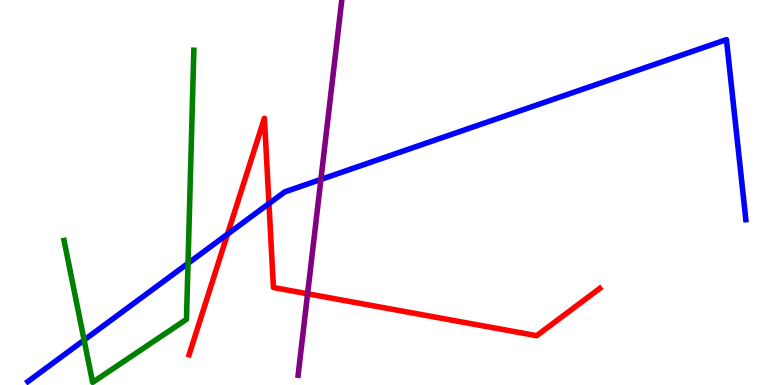[{'lines': ['blue', 'red'], 'intersections': [{'x': 2.94, 'y': 3.92}, {'x': 3.47, 'y': 4.71}]}, {'lines': ['green', 'red'], 'intersections': []}, {'lines': ['purple', 'red'], 'intersections': [{'x': 3.97, 'y': 2.37}]}, {'lines': ['blue', 'green'], 'intersections': [{'x': 1.09, 'y': 1.17}, {'x': 2.43, 'y': 3.16}]}, {'lines': ['blue', 'purple'], 'intersections': [{'x': 4.14, 'y': 5.34}]}, {'lines': ['green', 'purple'], 'intersections': []}]